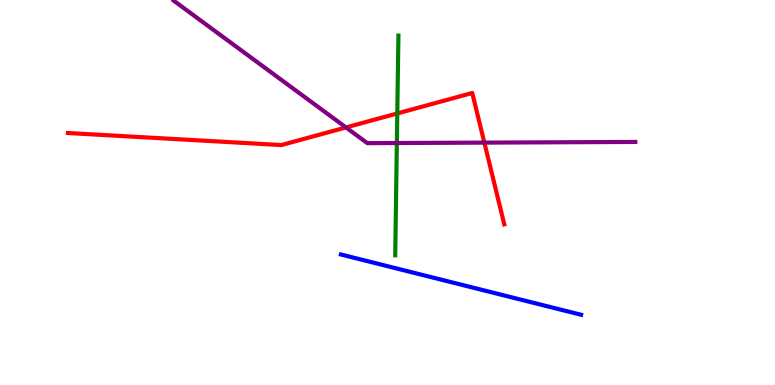[{'lines': ['blue', 'red'], 'intersections': []}, {'lines': ['green', 'red'], 'intersections': [{'x': 5.13, 'y': 7.05}]}, {'lines': ['purple', 'red'], 'intersections': [{'x': 4.46, 'y': 6.69}, {'x': 6.25, 'y': 6.3}]}, {'lines': ['blue', 'green'], 'intersections': []}, {'lines': ['blue', 'purple'], 'intersections': []}, {'lines': ['green', 'purple'], 'intersections': [{'x': 5.12, 'y': 6.29}]}]